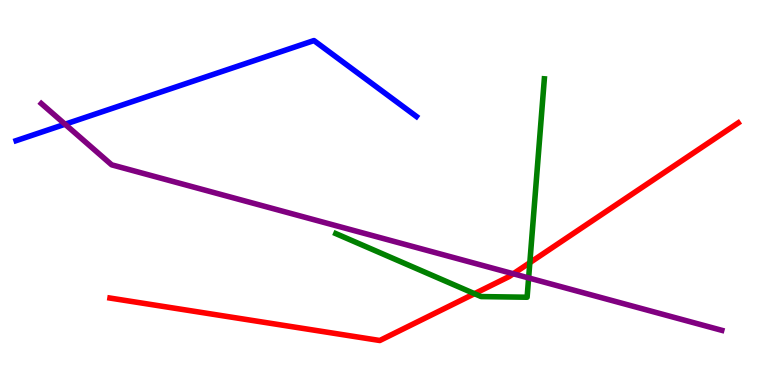[{'lines': ['blue', 'red'], 'intersections': []}, {'lines': ['green', 'red'], 'intersections': [{'x': 6.12, 'y': 2.37}, {'x': 6.84, 'y': 3.18}]}, {'lines': ['purple', 'red'], 'intersections': [{'x': 6.62, 'y': 2.89}]}, {'lines': ['blue', 'green'], 'intersections': []}, {'lines': ['blue', 'purple'], 'intersections': [{'x': 0.839, 'y': 6.77}]}, {'lines': ['green', 'purple'], 'intersections': [{'x': 6.82, 'y': 2.78}]}]